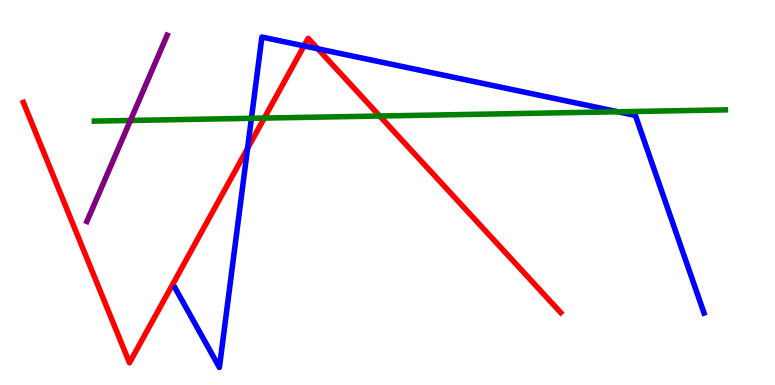[{'lines': ['blue', 'red'], 'intersections': [{'x': 3.19, 'y': 6.15}, {'x': 3.92, 'y': 8.81}, {'x': 4.1, 'y': 8.73}]}, {'lines': ['green', 'red'], 'intersections': [{'x': 3.41, 'y': 6.93}, {'x': 4.9, 'y': 6.99}]}, {'lines': ['purple', 'red'], 'intersections': []}, {'lines': ['blue', 'green'], 'intersections': [{'x': 3.24, 'y': 6.93}, {'x': 7.97, 'y': 7.1}]}, {'lines': ['blue', 'purple'], 'intersections': []}, {'lines': ['green', 'purple'], 'intersections': [{'x': 1.68, 'y': 6.87}]}]